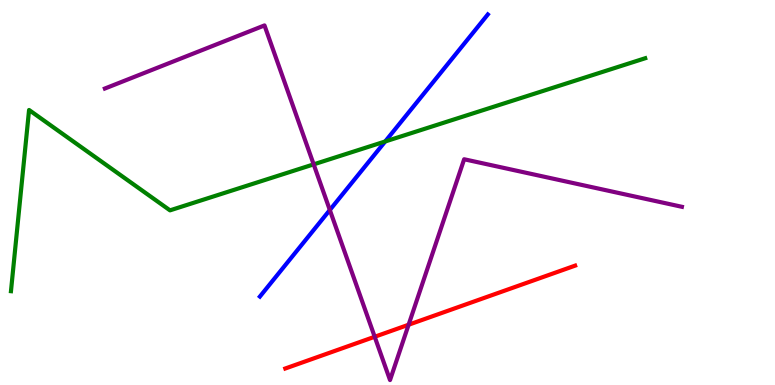[{'lines': ['blue', 'red'], 'intersections': []}, {'lines': ['green', 'red'], 'intersections': []}, {'lines': ['purple', 'red'], 'intersections': [{'x': 4.83, 'y': 1.25}, {'x': 5.27, 'y': 1.57}]}, {'lines': ['blue', 'green'], 'intersections': [{'x': 4.97, 'y': 6.33}]}, {'lines': ['blue', 'purple'], 'intersections': [{'x': 4.26, 'y': 4.55}]}, {'lines': ['green', 'purple'], 'intersections': [{'x': 4.05, 'y': 5.73}]}]